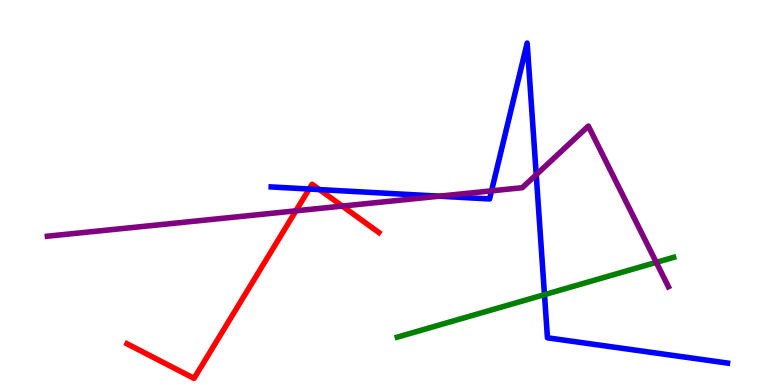[{'lines': ['blue', 'red'], 'intersections': [{'x': 3.99, 'y': 5.09}, {'x': 4.12, 'y': 5.08}]}, {'lines': ['green', 'red'], 'intersections': []}, {'lines': ['purple', 'red'], 'intersections': [{'x': 3.82, 'y': 4.52}, {'x': 4.42, 'y': 4.65}]}, {'lines': ['blue', 'green'], 'intersections': [{'x': 7.03, 'y': 2.35}]}, {'lines': ['blue', 'purple'], 'intersections': [{'x': 5.67, 'y': 4.9}, {'x': 6.34, 'y': 5.04}, {'x': 6.92, 'y': 5.46}]}, {'lines': ['green', 'purple'], 'intersections': [{'x': 8.47, 'y': 3.19}]}]